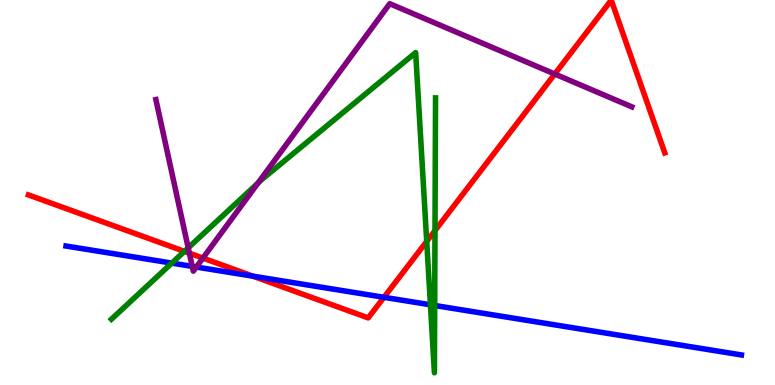[{'lines': ['blue', 'red'], 'intersections': [{'x': 3.26, 'y': 2.83}, {'x': 4.95, 'y': 2.28}]}, {'lines': ['green', 'red'], 'intersections': [{'x': 2.38, 'y': 3.47}, {'x': 5.51, 'y': 3.73}, {'x': 5.61, 'y': 4.01}]}, {'lines': ['purple', 'red'], 'intersections': [{'x': 2.44, 'y': 3.42}, {'x': 2.62, 'y': 3.3}, {'x': 7.16, 'y': 8.08}]}, {'lines': ['blue', 'green'], 'intersections': [{'x': 2.22, 'y': 3.17}, {'x': 5.55, 'y': 2.08}, {'x': 5.61, 'y': 2.07}]}, {'lines': ['blue', 'purple'], 'intersections': [{'x': 2.48, 'y': 3.08}, {'x': 2.53, 'y': 3.06}]}, {'lines': ['green', 'purple'], 'intersections': [{'x': 2.43, 'y': 3.56}, {'x': 3.33, 'y': 5.25}]}]